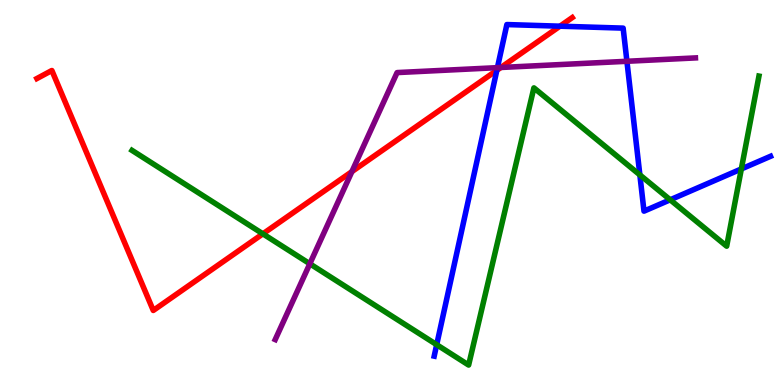[{'lines': ['blue', 'red'], 'intersections': [{'x': 6.41, 'y': 8.17}, {'x': 7.23, 'y': 9.32}]}, {'lines': ['green', 'red'], 'intersections': [{'x': 3.39, 'y': 3.93}]}, {'lines': ['purple', 'red'], 'intersections': [{'x': 4.54, 'y': 5.54}, {'x': 6.46, 'y': 8.25}]}, {'lines': ['blue', 'green'], 'intersections': [{'x': 5.63, 'y': 1.05}, {'x': 8.26, 'y': 5.46}, {'x': 8.65, 'y': 4.81}, {'x': 9.57, 'y': 5.61}]}, {'lines': ['blue', 'purple'], 'intersections': [{'x': 6.42, 'y': 8.24}, {'x': 8.09, 'y': 8.41}]}, {'lines': ['green', 'purple'], 'intersections': [{'x': 4.0, 'y': 3.15}]}]